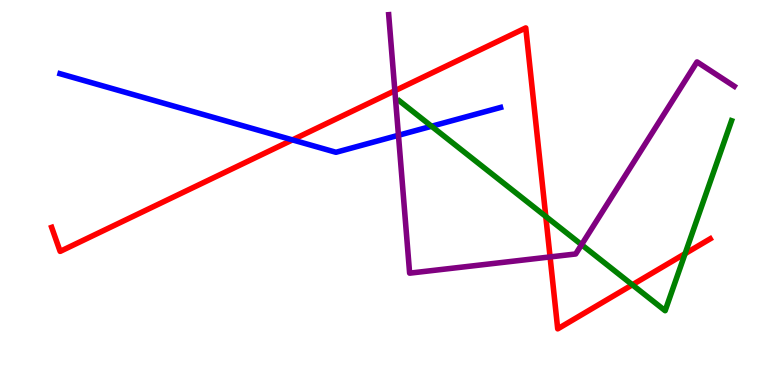[{'lines': ['blue', 'red'], 'intersections': [{'x': 3.77, 'y': 6.37}]}, {'lines': ['green', 'red'], 'intersections': [{'x': 7.04, 'y': 4.38}, {'x': 8.16, 'y': 2.6}, {'x': 8.84, 'y': 3.41}]}, {'lines': ['purple', 'red'], 'intersections': [{'x': 5.09, 'y': 7.64}, {'x': 7.1, 'y': 3.33}]}, {'lines': ['blue', 'green'], 'intersections': [{'x': 5.57, 'y': 6.72}]}, {'lines': ['blue', 'purple'], 'intersections': [{'x': 5.14, 'y': 6.49}]}, {'lines': ['green', 'purple'], 'intersections': [{'x': 7.5, 'y': 3.64}]}]